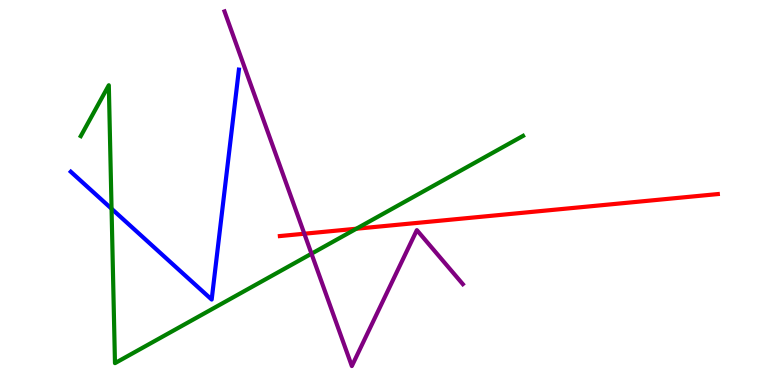[{'lines': ['blue', 'red'], 'intersections': []}, {'lines': ['green', 'red'], 'intersections': [{'x': 4.6, 'y': 4.06}]}, {'lines': ['purple', 'red'], 'intersections': [{'x': 3.93, 'y': 3.93}]}, {'lines': ['blue', 'green'], 'intersections': [{'x': 1.44, 'y': 4.58}]}, {'lines': ['blue', 'purple'], 'intersections': []}, {'lines': ['green', 'purple'], 'intersections': [{'x': 4.02, 'y': 3.41}]}]